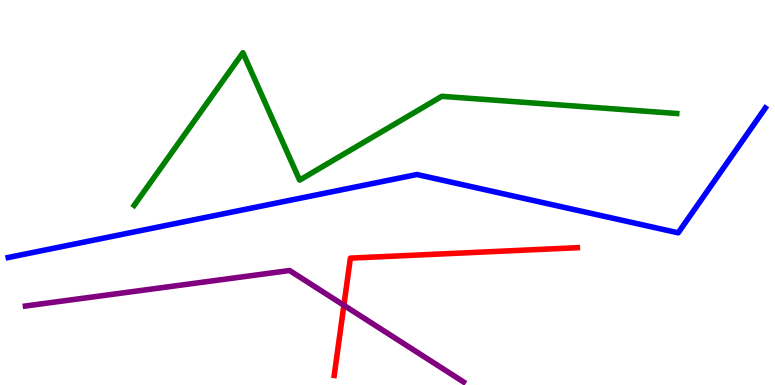[{'lines': ['blue', 'red'], 'intersections': []}, {'lines': ['green', 'red'], 'intersections': []}, {'lines': ['purple', 'red'], 'intersections': [{'x': 4.44, 'y': 2.07}]}, {'lines': ['blue', 'green'], 'intersections': []}, {'lines': ['blue', 'purple'], 'intersections': []}, {'lines': ['green', 'purple'], 'intersections': []}]